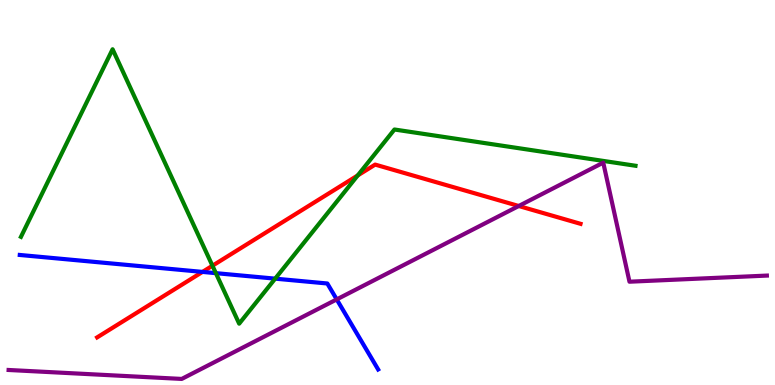[{'lines': ['blue', 'red'], 'intersections': [{'x': 2.61, 'y': 2.94}]}, {'lines': ['green', 'red'], 'intersections': [{'x': 2.74, 'y': 3.1}, {'x': 4.62, 'y': 5.44}]}, {'lines': ['purple', 'red'], 'intersections': [{'x': 6.69, 'y': 4.65}]}, {'lines': ['blue', 'green'], 'intersections': [{'x': 2.79, 'y': 2.91}, {'x': 3.55, 'y': 2.76}]}, {'lines': ['blue', 'purple'], 'intersections': [{'x': 4.34, 'y': 2.22}]}, {'lines': ['green', 'purple'], 'intersections': []}]